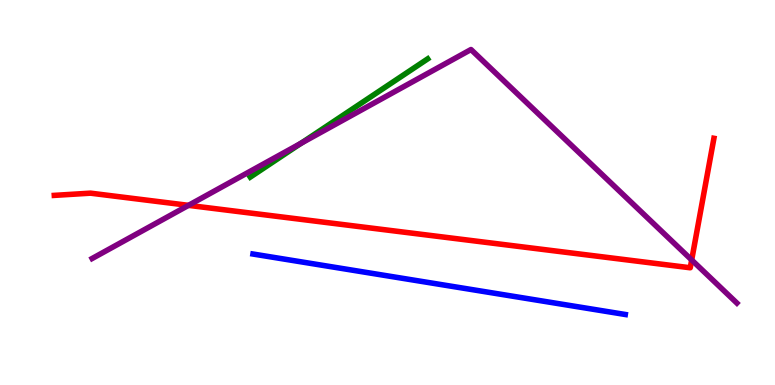[{'lines': ['blue', 'red'], 'intersections': []}, {'lines': ['green', 'red'], 'intersections': []}, {'lines': ['purple', 'red'], 'intersections': [{'x': 2.43, 'y': 4.67}, {'x': 8.92, 'y': 3.25}]}, {'lines': ['blue', 'green'], 'intersections': []}, {'lines': ['blue', 'purple'], 'intersections': []}, {'lines': ['green', 'purple'], 'intersections': [{'x': 3.88, 'y': 6.28}]}]